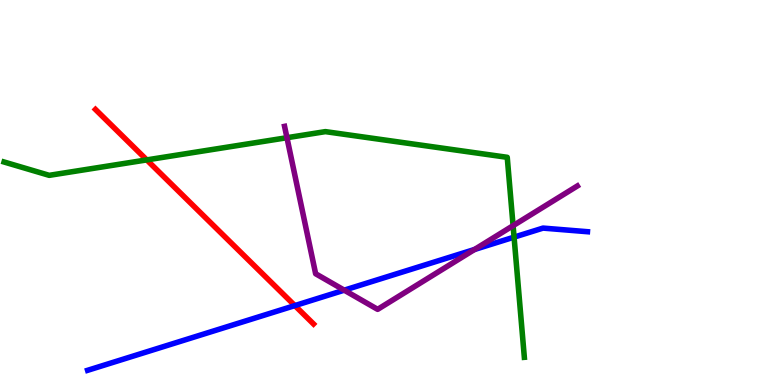[{'lines': ['blue', 'red'], 'intersections': [{'x': 3.8, 'y': 2.06}]}, {'lines': ['green', 'red'], 'intersections': [{'x': 1.89, 'y': 5.85}]}, {'lines': ['purple', 'red'], 'intersections': []}, {'lines': ['blue', 'green'], 'intersections': [{'x': 6.63, 'y': 3.84}]}, {'lines': ['blue', 'purple'], 'intersections': [{'x': 4.44, 'y': 2.46}, {'x': 6.12, 'y': 3.52}]}, {'lines': ['green', 'purple'], 'intersections': [{'x': 3.7, 'y': 6.42}, {'x': 6.62, 'y': 4.14}]}]